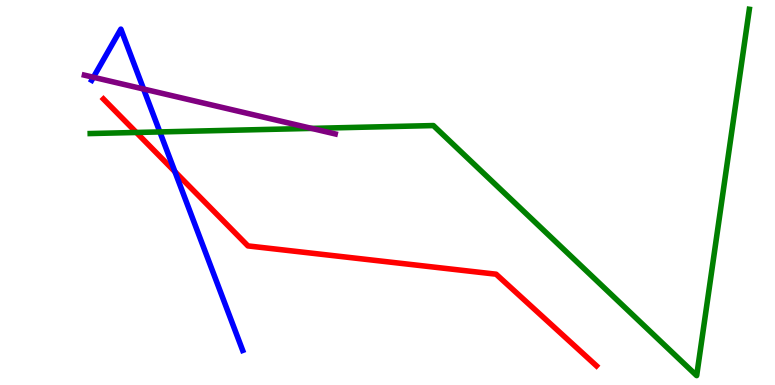[{'lines': ['blue', 'red'], 'intersections': [{'x': 2.26, 'y': 5.54}]}, {'lines': ['green', 'red'], 'intersections': [{'x': 1.76, 'y': 6.56}]}, {'lines': ['purple', 'red'], 'intersections': []}, {'lines': ['blue', 'green'], 'intersections': [{'x': 2.06, 'y': 6.57}]}, {'lines': ['blue', 'purple'], 'intersections': [{'x': 1.21, 'y': 7.99}, {'x': 1.85, 'y': 7.69}]}, {'lines': ['green', 'purple'], 'intersections': [{'x': 4.02, 'y': 6.67}]}]